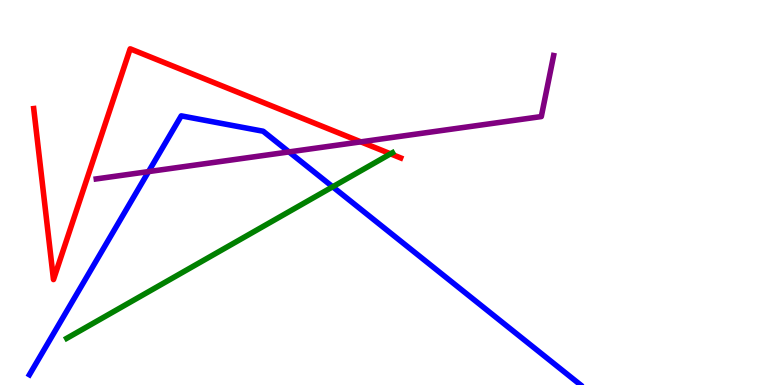[{'lines': ['blue', 'red'], 'intersections': []}, {'lines': ['green', 'red'], 'intersections': [{'x': 5.04, 'y': 6.0}]}, {'lines': ['purple', 'red'], 'intersections': [{'x': 4.66, 'y': 6.32}]}, {'lines': ['blue', 'green'], 'intersections': [{'x': 4.29, 'y': 5.15}]}, {'lines': ['blue', 'purple'], 'intersections': [{'x': 1.92, 'y': 5.54}, {'x': 3.73, 'y': 6.05}]}, {'lines': ['green', 'purple'], 'intersections': []}]